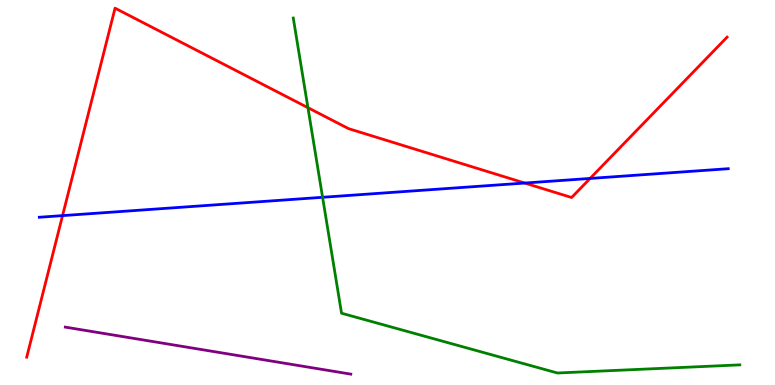[{'lines': ['blue', 'red'], 'intersections': [{'x': 0.807, 'y': 4.4}, {'x': 6.77, 'y': 5.25}, {'x': 7.61, 'y': 5.37}]}, {'lines': ['green', 'red'], 'intersections': [{'x': 3.97, 'y': 7.2}]}, {'lines': ['purple', 'red'], 'intersections': []}, {'lines': ['blue', 'green'], 'intersections': [{'x': 4.16, 'y': 4.88}]}, {'lines': ['blue', 'purple'], 'intersections': []}, {'lines': ['green', 'purple'], 'intersections': []}]